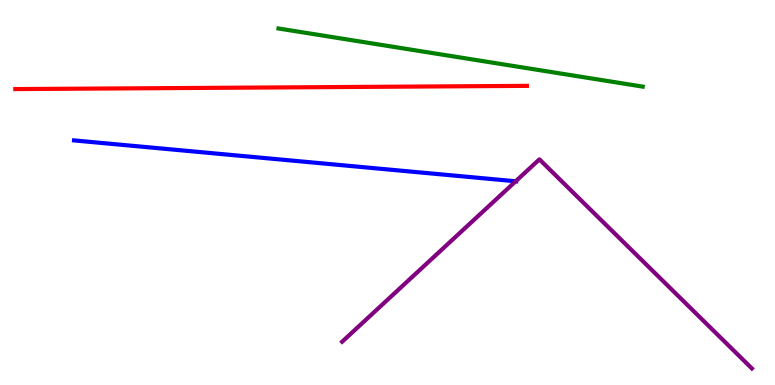[{'lines': ['blue', 'red'], 'intersections': []}, {'lines': ['green', 'red'], 'intersections': []}, {'lines': ['purple', 'red'], 'intersections': []}, {'lines': ['blue', 'green'], 'intersections': []}, {'lines': ['blue', 'purple'], 'intersections': [{'x': 6.65, 'y': 5.29}]}, {'lines': ['green', 'purple'], 'intersections': []}]